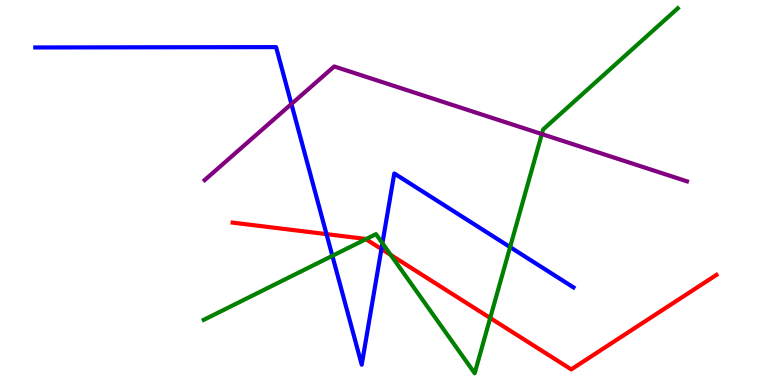[{'lines': ['blue', 'red'], 'intersections': [{'x': 4.21, 'y': 3.92}, {'x': 4.92, 'y': 3.53}]}, {'lines': ['green', 'red'], 'intersections': [{'x': 4.72, 'y': 3.79}, {'x': 5.04, 'y': 3.38}, {'x': 6.33, 'y': 1.74}]}, {'lines': ['purple', 'red'], 'intersections': []}, {'lines': ['blue', 'green'], 'intersections': [{'x': 4.29, 'y': 3.35}, {'x': 4.93, 'y': 3.68}, {'x': 6.58, 'y': 3.58}]}, {'lines': ['blue', 'purple'], 'intersections': [{'x': 3.76, 'y': 7.3}]}, {'lines': ['green', 'purple'], 'intersections': [{'x': 6.99, 'y': 6.52}]}]